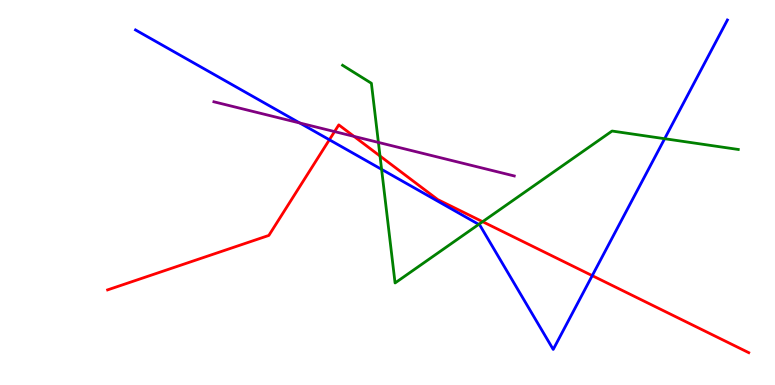[{'lines': ['blue', 'red'], 'intersections': [{'x': 4.25, 'y': 6.37}, {'x': 7.64, 'y': 2.84}]}, {'lines': ['green', 'red'], 'intersections': [{'x': 4.9, 'y': 5.95}, {'x': 6.23, 'y': 4.24}]}, {'lines': ['purple', 'red'], 'intersections': [{'x': 4.32, 'y': 6.58}, {'x': 4.57, 'y': 6.46}]}, {'lines': ['blue', 'green'], 'intersections': [{'x': 4.92, 'y': 5.6}, {'x': 6.18, 'y': 4.17}, {'x': 8.58, 'y': 6.4}]}, {'lines': ['blue', 'purple'], 'intersections': [{'x': 3.87, 'y': 6.81}]}, {'lines': ['green', 'purple'], 'intersections': [{'x': 4.88, 'y': 6.3}]}]